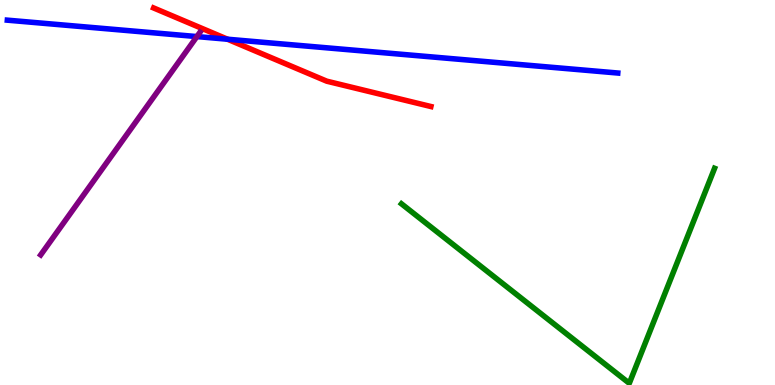[{'lines': ['blue', 'red'], 'intersections': [{'x': 2.94, 'y': 8.98}]}, {'lines': ['green', 'red'], 'intersections': []}, {'lines': ['purple', 'red'], 'intersections': []}, {'lines': ['blue', 'green'], 'intersections': []}, {'lines': ['blue', 'purple'], 'intersections': [{'x': 2.54, 'y': 9.05}]}, {'lines': ['green', 'purple'], 'intersections': []}]